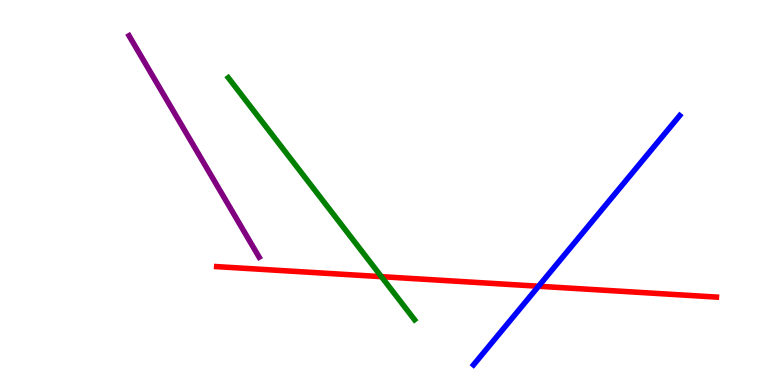[{'lines': ['blue', 'red'], 'intersections': [{'x': 6.95, 'y': 2.57}]}, {'lines': ['green', 'red'], 'intersections': [{'x': 4.92, 'y': 2.81}]}, {'lines': ['purple', 'red'], 'intersections': []}, {'lines': ['blue', 'green'], 'intersections': []}, {'lines': ['blue', 'purple'], 'intersections': []}, {'lines': ['green', 'purple'], 'intersections': []}]